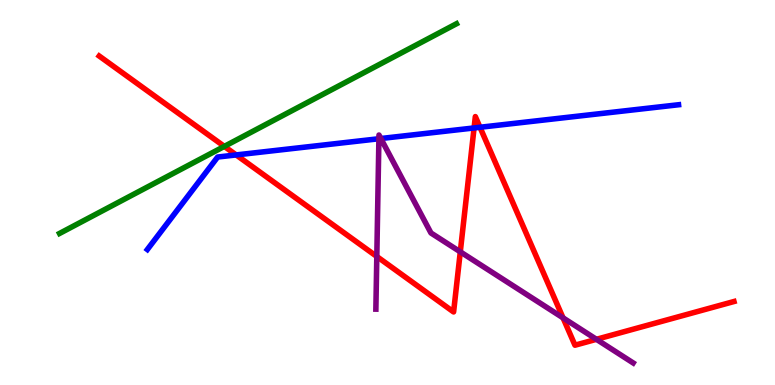[{'lines': ['blue', 'red'], 'intersections': [{'x': 3.05, 'y': 5.98}, {'x': 6.12, 'y': 6.68}, {'x': 6.19, 'y': 6.69}]}, {'lines': ['green', 'red'], 'intersections': [{'x': 2.89, 'y': 6.2}]}, {'lines': ['purple', 'red'], 'intersections': [{'x': 4.86, 'y': 3.34}, {'x': 5.94, 'y': 3.46}, {'x': 7.27, 'y': 1.74}, {'x': 7.7, 'y': 1.19}]}, {'lines': ['blue', 'green'], 'intersections': []}, {'lines': ['blue', 'purple'], 'intersections': [{'x': 4.89, 'y': 6.4}, {'x': 4.91, 'y': 6.4}]}, {'lines': ['green', 'purple'], 'intersections': []}]